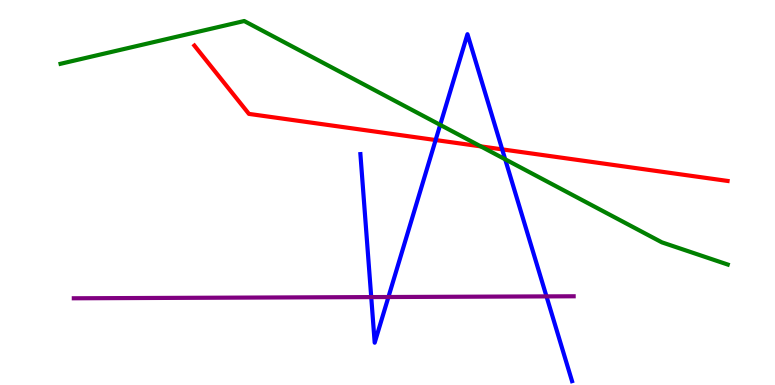[{'lines': ['blue', 'red'], 'intersections': [{'x': 5.62, 'y': 6.36}, {'x': 6.48, 'y': 6.12}]}, {'lines': ['green', 'red'], 'intersections': [{'x': 6.2, 'y': 6.2}]}, {'lines': ['purple', 'red'], 'intersections': []}, {'lines': ['blue', 'green'], 'intersections': [{'x': 5.68, 'y': 6.76}, {'x': 6.52, 'y': 5.86}]}, {'lines': ['blue', 'purple'], 'intersections': [{'x': 4.79, 'y': 2.28}, {'x': 5.01, 'y': 2.29}, {'x': 7.05, 'y': 2.3}]}, {'lines': ['green', 'purple'], 'intersections': []}]